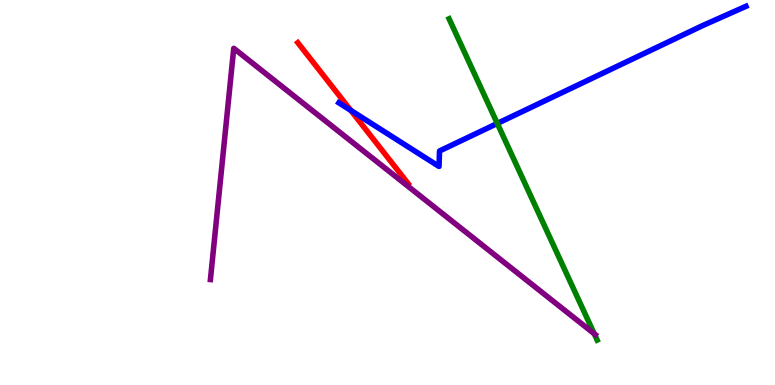[{'lines': ['blue', 'red'], 'intersections': [{'x': 4.53, 'y': 7.13}]}, {'lines': ['green', 'red'], 'intersections': []}, {'lines': ['purple', 'red'], 'intersections': []}, {'lines': ['blue', 'green'], 'intersections': [{'x': 6.42, 'y': 6.79}]}, {'lines': ['blue', 'purple'], 'intersections': []}, {'lines': ['green', 'purple'], 'intersections': [{'x': 7.67, 'y': 1.33}]}]